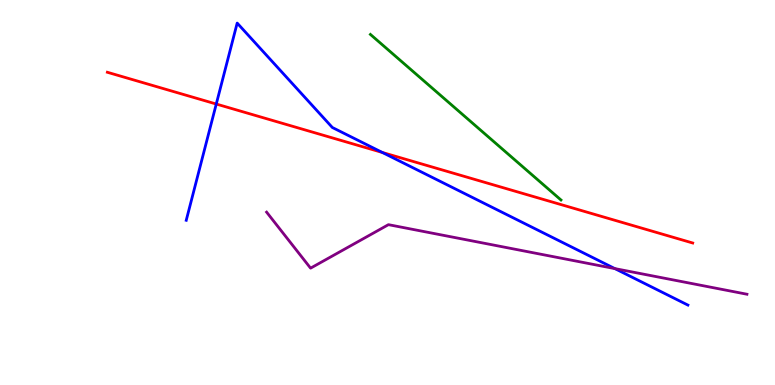[{'lines': ['blue', 'red'], 'intersections': [{'x': 2.79, 'y': 7.3}, {'x': 4.93, 'y': 6.04}]}, {'lines': ['green', 'red'], 'intersections': []}, {'lines': ['purple', 'red'], 'intersections': []}, {'lines': ['blue', 'green'], 'intersections': []}, {'lines': ['blue', 'purple'], 'intersections': [{'x': 7.93, 'y': 3.02}]}, {'lines': ['green', 'purple'], 'intersections': []}]